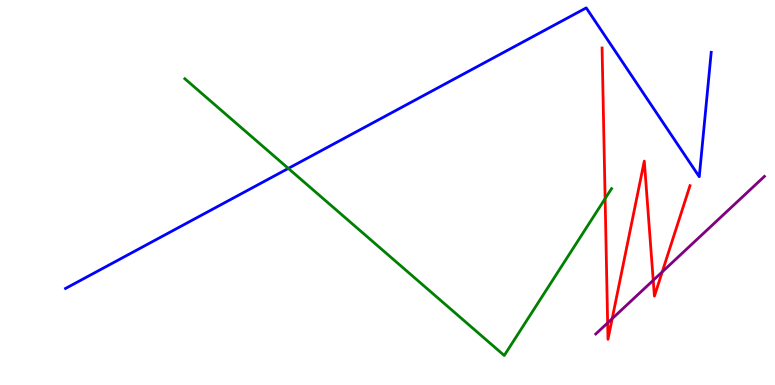[{'lines': ['blue', 'red'], 'intersections': []}, {'lines': ['green', 'red'], 'intersections': [{'x': 7.81, 'y': 4.84}]}, {'lines': ['purple', 'red'], 'intersections': [{'x': 7.84, 'y': 1.61}, {'x': 7.9, 'y': 1.72}, {'x': 8.43, 'y': 2.72}, {'x': 8.54, 'y': 2.94}]}, {'lines': ['blue', 'green'], 'intersections': [{'x': 3.72, 'y': 5.63}]}, {'lines': ['blue', 'purple'], 'intersections': []}, {'lines': ['green', 'purple'], 'intersections': []}]